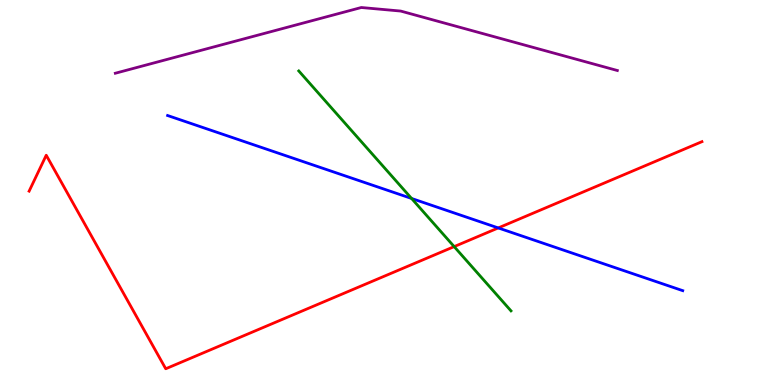[{'lines': ['blue', 'red'], 'intersections': [{'x': 6.43, 'y': 4.08}]}, {'lines': ['green', 'red'], 'intersections': [{'x': 5.86, 'y': 3.59}]}, {'lines': ['purple', 'red'], 'intersections': []}, {'lines': ['blue', 'green'], 'intersections': [{'x': 5.31, 'y': 4.85}]}, {'lines': ['blue', 'purple'], 'intersections': []}, {'lines': ['green', 'purple'], 'intersections': []}]